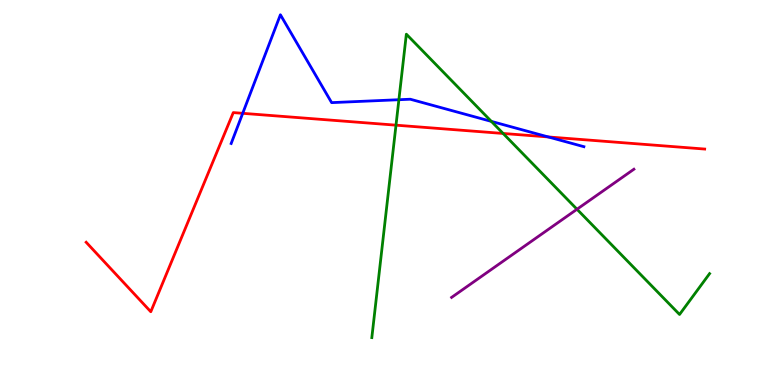[{'lines': ['blue', 'red'], 'intersections': [{'x': 3.13, 'y': 7.06}, {'x': 7.07, 'y': 6.44}]}, {'lines': ['green', 'red'], 'intersections': [{'x': 5.11, 'y': 6.75}, {'x': 6.49, 'y': 6.53}]}, {'lines': ['purple', 'red'], 'intersections': []}, {'lines': ['blue', 'green'], 'intersections': [{'x': 5.15, 'y': 7.41}, {'x': 6.34, 'y': 6.85}]}, {'lines': ['blue', 'purple'], 'intersections': []}, {'lines': ['green', 'purple'], 'intersections': [{'x': 7.44, 'y': 4.57}]}]